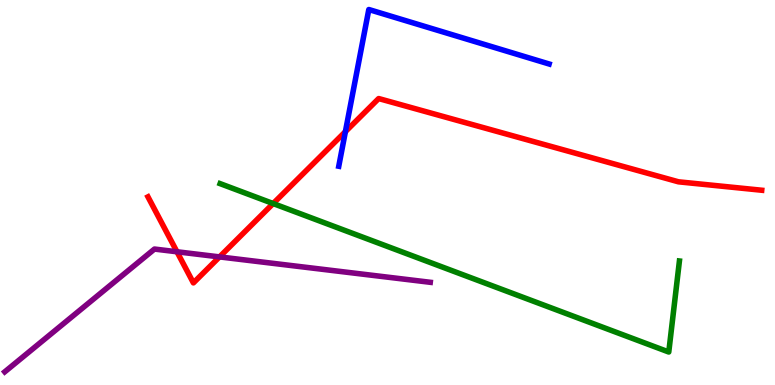[{'lines': ['blue', 'red'], 'intersections': [{'x': 4.46, 'y': 6.58}]}, {'lines': ['green', 'red'], 'intersections': [{'x': 3.52, 'y': 4.71}]}, {'lines': ['purple', 'red'], 'intersections': [{'x': 2.28, 'y': 3.46}, {'x': 2.83, 'y': 3.33}]}, {'lines': ['blue', 'green'], 'intersections': []}, {'lines': ['blue', 'purple'], 'intersections': []}, {'lines': ['green', 'purple'], 'intersections': []}]